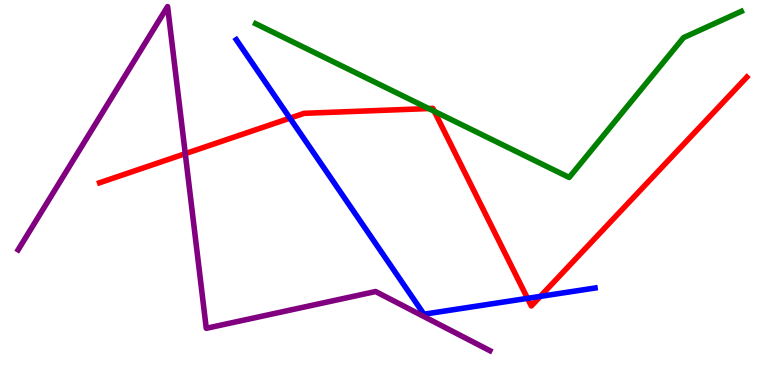[{'lines': ['blue', 'red'], 'intersections': [{'x': 3.74, 'y': 6.93}, {'x': 6.81, 'y': 2.25}, {'x': 6.97, 'y': 2.3}]}, {'lines': ['green', 'red'], 'intersections': [{'x': 5.53, 'y': 7.18}, {'x': 5.6, 'y': 7.11}]}, {'lines': ['purple', 'red'], 'intersections': [{'x': 2.39, 'y': 6.01}]}, {'lines': ['blue', 'green'], 'intersections': []}, {'lines': ['blue', 'purple'], 'intersections': []}, {'lines': ['green', 'purple'], 'intersections': []}]